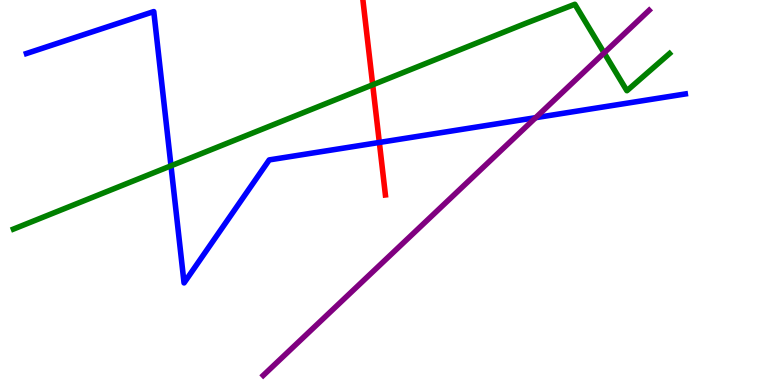[{'lines': ['blue', 'red'], 'intersections': [{'x': 4.89, 'y': 6.3}]}, {'lines': ['green', 'red'], 'intersections': [{'x': 4.81, 'y': 7.8}]}, {'lines': ['purple', 'red'], 'intersections': []}, {'lines': ['blue', 'green'], 'intersections': [{'x': 2.21, 'y': 5.69}]}, {'lines': ['blue', 'purple'], 'intersections': [{'x': 6.91, 'y': 6.94}]}, {'lines': ['green', 'purple'], 'intersections': [{'x': 7.8, 'y': 8.63}]}]